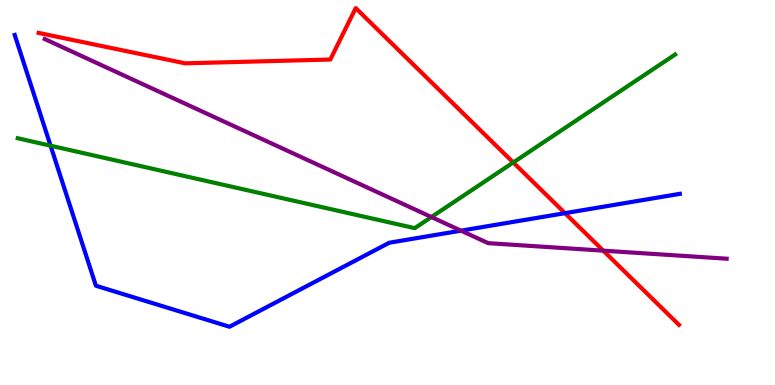[{'lines': ['blue', 'red'], 'intersections': [{'x': 7.29, 'y': 4.46}]}, {'lines': ['green', 'red'], 'intersections': [{'x': 6.62, 'y': 5.78}]}, {'lines': ['purple', 'red'], 'intersections': [{'x': 7.78, 'y': 3.49}]}, {'lines': ['blue', 'green'], 'intersections': [{'x': 0.653, 'y': 6.22}]}, {'lines': ['blue', 'purple'], 'intersections': [{'x': 5.95, 'y': 4.01}]}, {'lines': ['green', 'purple'], 'intersections': [{'x': 5.57, 'y': 4.36}]}]